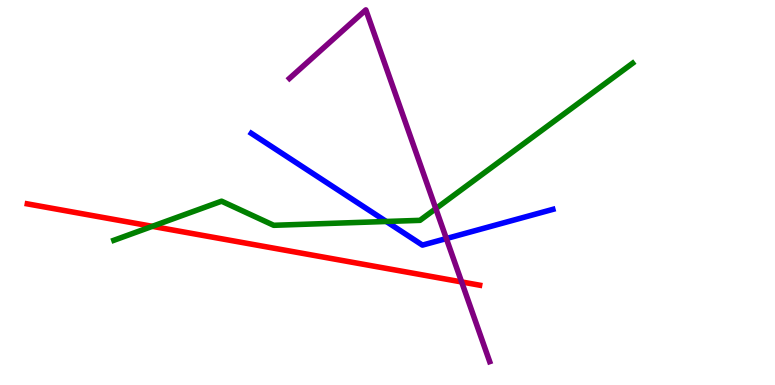[{'lines': ['blue', 'red'], 'intersections': []}, {'lines': ['green', 'red'], 'intersections': [{'x': 1.97, 'y': 4.12}]}, {'lines': ['purple', 'red'], 'intersections': [{'x': 5.96, 'y': 2.68}]}, {'lines': ['blue', 'green'], 'intersections': [{'x': 4.98, 'y': 4.25}]}, {'lines': ['blue', 'purple'], 'intersections': [{'x': 5.76, 'y': 3.8}]}, {'lines': ['green', 'purple'], 'intersections': [{'x': 5.62, 'y': 4.58}]}]